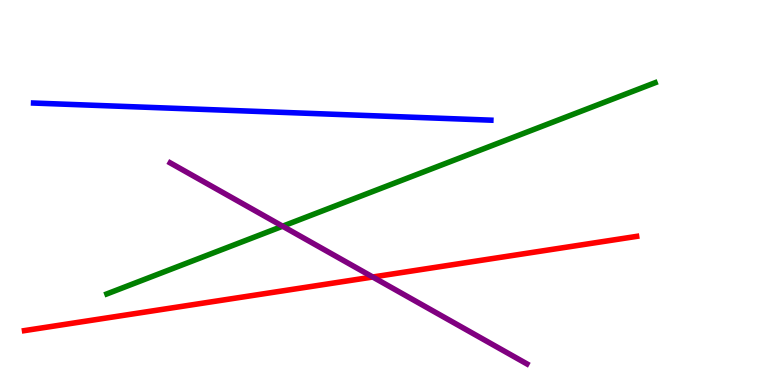[{'lines': ['blue', 'red'], 'intersections': []}, {'lines': ['green', 'red'], 'intersections': []}, {'lines': ['purple', 'red'], 'intersections': [{'x': 4.81, 'y': 2.81}]}, {'lines': ['blue', 'green'], 'intersections': []}, {'lines': ['blue', 'purple'], 'intersections': []}, {'lines': ['green', 'purple'], 'intersections': [{'x': 3.65, 'y': 4.12}]}]